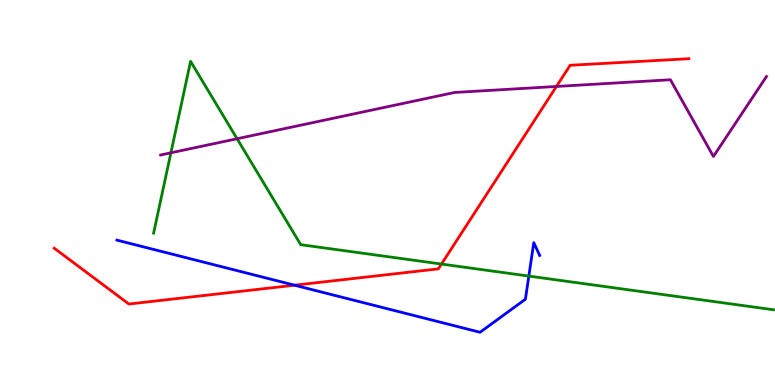[{'lines': ['blue', 'red'], 'intersections': [{'x': 3.8, 'y': 2.59}]}, {'lines': ['green', 'red'], 'intersections': [{'x': 5.7, 'y': 3.14}]}, {'lines': ['purple', 'red'], 'intersections': [{'x': 7.18, 'y': 7.75}]}, {'lines': ['blue', 'green'], 'intersections': [{'x': 6.82, 'y': 2.83}]}, {'lines': ['blue', 'purple'], 'intersections': []}, {'lines': ['green', 'purple'], 'intersections': [{'x': 2.21, 'y': 6.03}, {'x': 3.06, 'y': 6.4}]}]